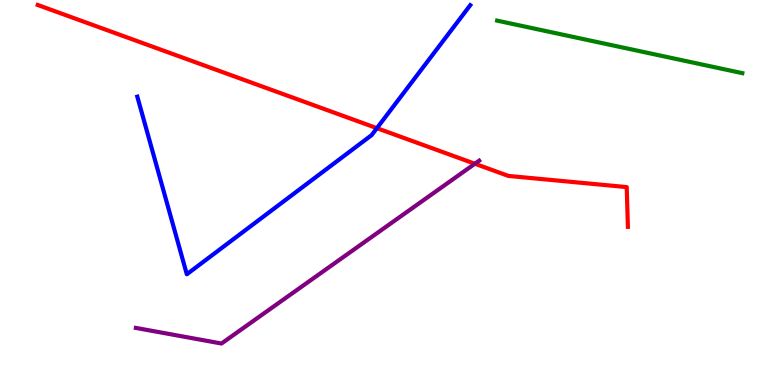[{'lines': ['blue', 'red'], 'intersections': [{'x': 4.86, 'y': 6.67}]}, {'lines': ['green', 'red'], 'intersections': []}, {'lines': ['purple', 'red'], 'intersections': [{'x': 6.13, 'y': 5.75}]}, {'lines': ['blue', 'green'], 'intersections': []}, {'lines': ['blue', 'purple'], 'intersections': []}, {'lines': ['green', 'purple'], 'intersections': []}]